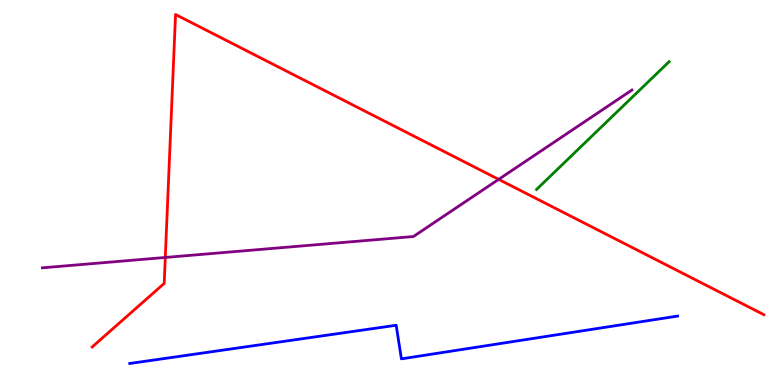[{'lines': ['blue', 'red'], 'intersections': []}, {'lines': ['green', 'red'], 'intersections': []}, {'lines': ['purple', 'red'], 'intersections': [{'x': 2.13, 'y': 3.31}, {'x': 6.43, 'y': 5.34}]}, {'lines': ['blue', 'green'], 'intersections': []}, {'lines': ['blue', 'purple'], 'intersections': []}, {'lines': ['green', 'purple'], 'intersections': []}]